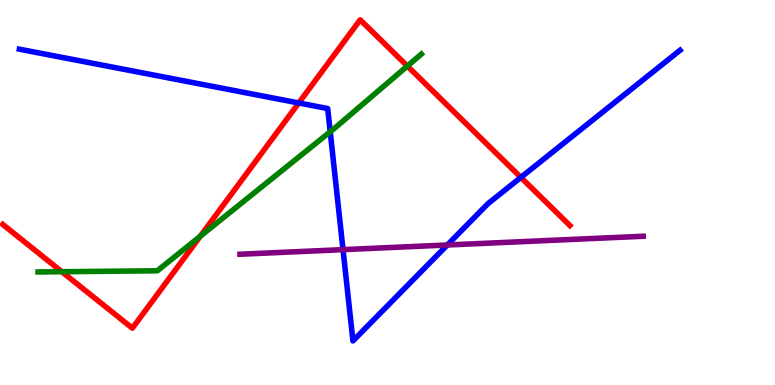[{'lines': ['blue', 'red'], 'intersections': [{'x': 3.85, 'y': 7.33}, {'x': 6.72, 'y': 5.39}]}, {'lines': ['green', 'red'], 'intersections': [{'x': 0.798, 'y': 2.94}, {'x': 2.58, 'y': 3.86}, {'x': 5.26, 'y': 8.28}]}, {'lines': ['purple', 'red'], 'intersections': []}, {'lines': ['blue', 'green'], 'intersections': [{'x': 4.26, 'y': 6.58}]}, {'lines': ['blue', 'purple'], 'intersections': [{'x': 4.43, 'y': 3.52}, {'x': 5.77, 'y': 3.64}]}, {'lines': ['green', 'purple'], 'intersections': []}]